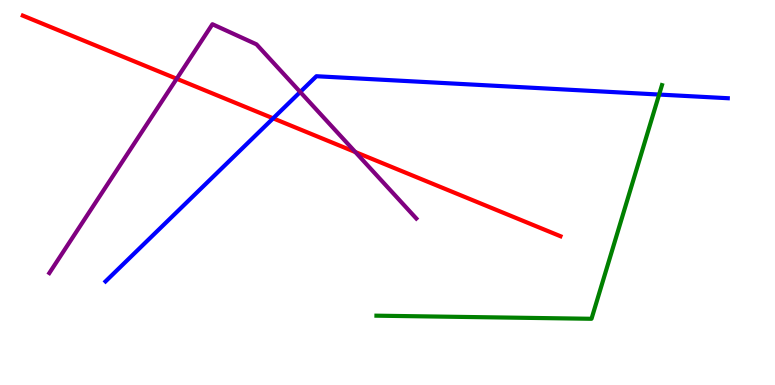[{'lines': ['blue', 'red'], 'intersections': [{'x': 3.52, 'y': 6.93}]}, {'lines': ['green', 'red'], 'intersections': []}, {'lines': ['purple', 'red'], 'intersections': [{'x': 2.28, 'y': 7.95}, {'x': 4.59, 'y': 6.05}]}, {'lines': ['blue', 'green'], 'intersections': [{'x': 8.5, 'y': 7.54}]}, {'lines': ['blue', 'purple'], 'intersections': [{'x': 3.87, 'y': 7.61}]}, {'lines': ['green', 'purple'], 'intersections': []}]